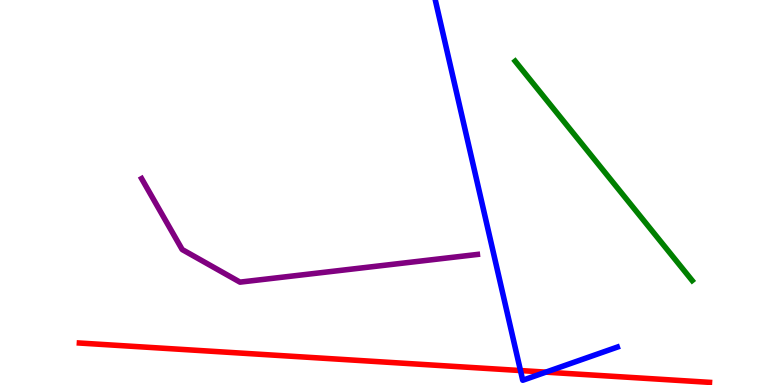[{'lines': ['blue', 'red'], 'intersections': [{'x': 6.72, 'y': 0.375}, {'x': 7.04, 'y': 0.334}]}, {'lines': ['green', 'red'], 'intersections': []}, {'lines': ['purple', 'red'], 'intersections': []}, {'lines': ['blue', 'green'], 'intersections': []}, {'lines': ['blue', 'purple'], 'intersections': []}, {'lines': ['green', 'purple'], 'intersections': []}]